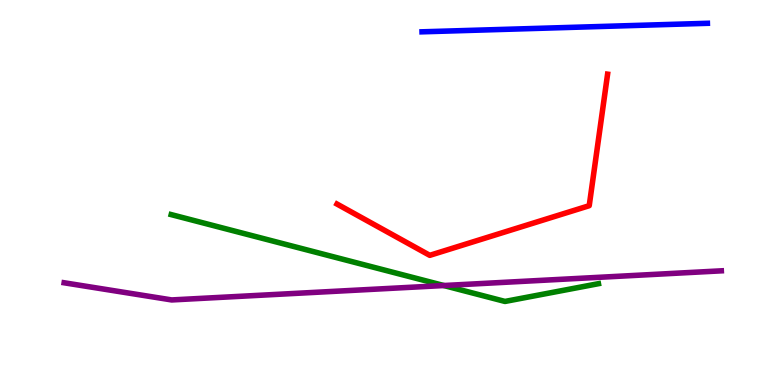[{'lines': ['blue', 'red'], 'intersections': []}, {'lines': ['green', 'red'], 'intersections': []}, {'lines': ['purple', 'red'], 'intersections': []}, {'lines': ['blue', 'green'], 'intersections': []}, {'lines': ['blue', 'purple'], 'intersections': []}, {'lines': ['green', 'purple'], 'intersections': [{'x': 5.73, 'y': 2.58}]}]